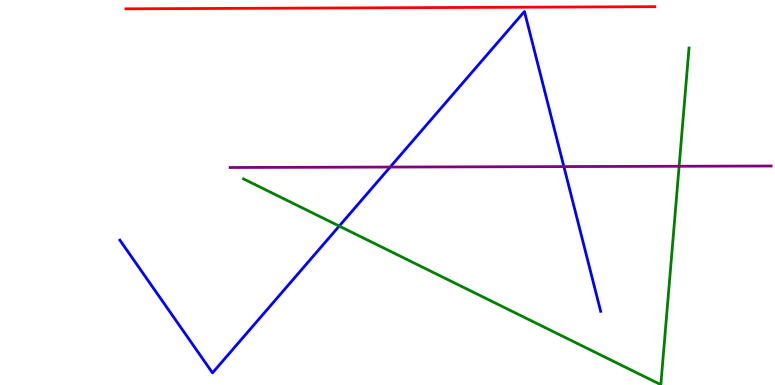[{'lines': ['blue', 'red'], 'intersections': []}, {'lines': ['green', 'red'], 'intersections': []}, {'lines': ['purple', 'red'], 'intersections': []}, {'lines': ['blue', 'green'], 'intersections': [{'x': 4.38, 'y': 4.13}]}, {'lines': ['blue', 'purple'], 'intersections': [{'x': 5.03, 'y': 5.66}, {'x': 7.28, 'y': 5.67}]}, {'lines': ['green', 'purple'], 'intersections': [{'x': 8.76, 'y': 5.68}]}]